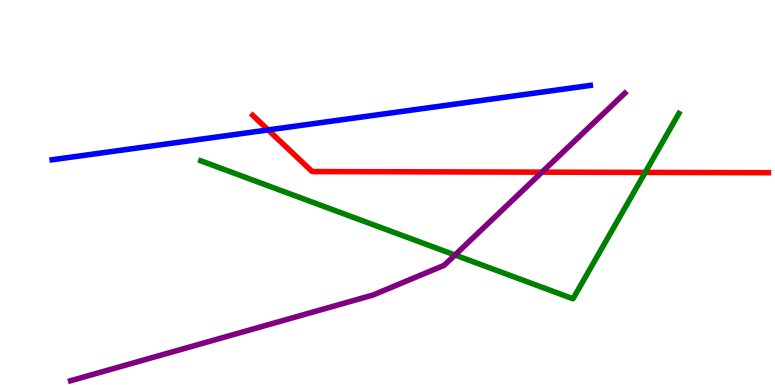[{'lines': ['blue', 'red'], 'intersections': [{'x': 3.46, 'y': 6.63}]}, {'lines': ['green', 'red'], 'intersections': [{'x': 8.33, 'y': 5.52}]}, {'lines': ['purple', 'red'], 'intersections': [{'x': 6.99, 'y': 5.53}]}, {'lines': ['blue', 'green'], 'intersections': []}, {'lines': ['blue', 'purple'], 'intersections': []}, {'lines': ['green', 'purple'], 'intersections': [{'x': 5.87, 'y': 3.38}]}]